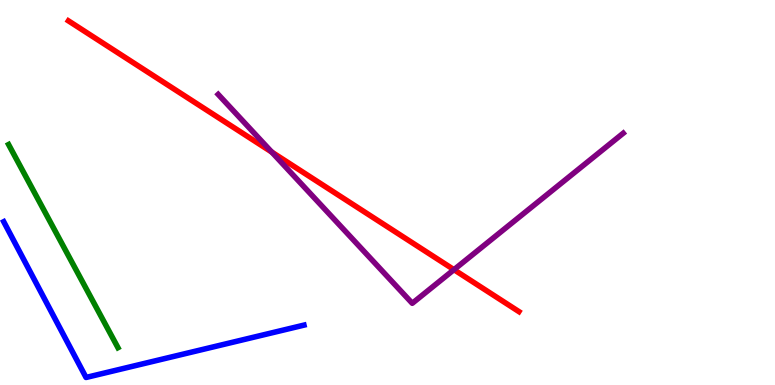[{'lines': ['blue', 'red'], 'intersections': []}, {'lines': ['green', 'red'], 'intersections': []}, {'lines': ['purple', 'red'], 'intersections': [{'x': 3.51, 'y': 6.05}, {'x': 5.86, 'y': 3.0}]}, {'lines': ['blue', 'green'], 'intersections': []}, {'lines': ['blue', 'purple'], 'intersections': []}, {'lines': ['green', 'purple'], 'intersections': []}]